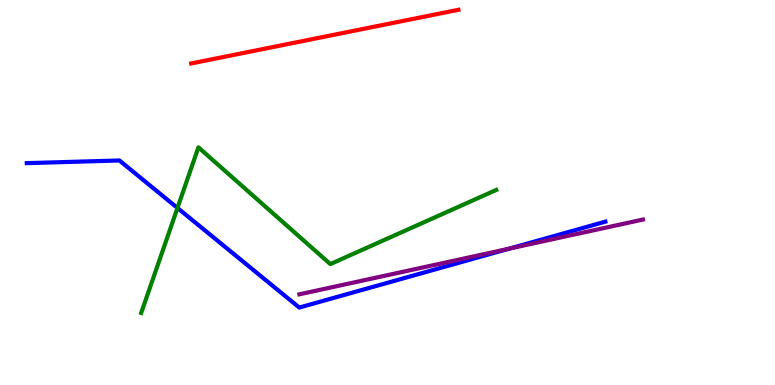[{'lines': ['blue', 'red'], 'intersections': []}, {'lines': ['green', 'red'], 'intersections': []}, {'lines': ['purple', 'red'], 'intersections': []}, {'lines': ['blue', 'green'], 'intersections': [{'x': 2.29, 'y': 4.6}]}, {'lines': ['blue', 'purple'], 'intersections': [{'x': 6.57, 'y': 3.54}]}, {'lines': ['green', 'purple'], 'intersections': []}]